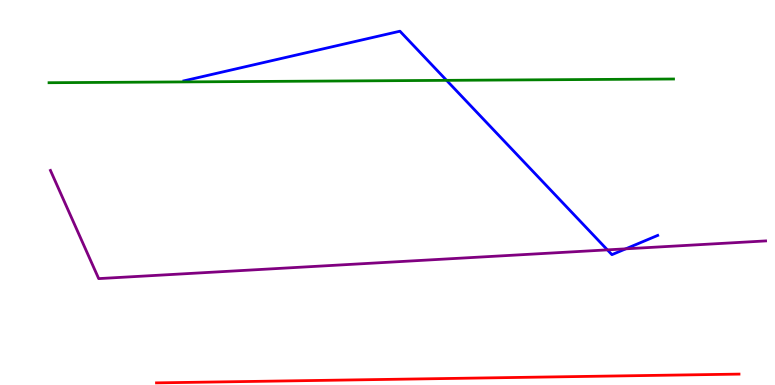[{'lines': ['blue', 'red'], 'intersections': []}, {'lines': ['green', 'red'], 'intersections': []}, {'lines': ['purple', 'red'], 'intersections': []}, {'lines': ['blue', 'green'], 'intersections': [{'x': 5.76, 'y': 7.91}]}, {'lines': ['blue', 'purple'], 'intersections': [{'x': 7.84, 'y': 3.51}, {'x': 8.07, 'y': 3.54}]}, {'lines': ['green', 'purple'], 'intersections': []}]